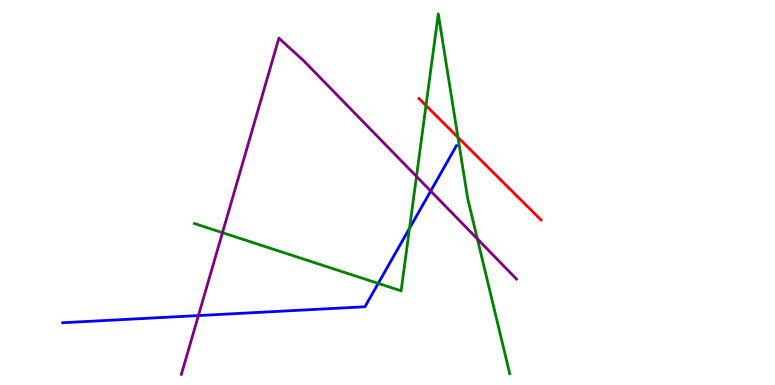[{'lines': ['blue', 'red'], 'intersections': []}, {'lines': ['green', 'red'], 'intersections': [{'x': 5.5, 'y': 7.26}, {'x': 5.91, 'y': 6.43}]}, {'lines': ['purple', 'red'], 'intersections': []}, {'lines': ['blue', 'green'], 'intersections': [{'x': 4.88, 'y': 2.64}, {'x': 5.28, 'y': 4.07}]}, {'lines': ['blue', 'purple'], 'intersections': [{'x': 2.56, 'y': 1.8}, {'x': 5.56, 'y': 5.04}]}, {'lines': ['green', 'purple'], 'intersections': [{'x': 2.87, 'y': 3.96}, {'x': 5.37, 'y': 5.42}, {'x': 6.16, 'y': 3.79}]}]